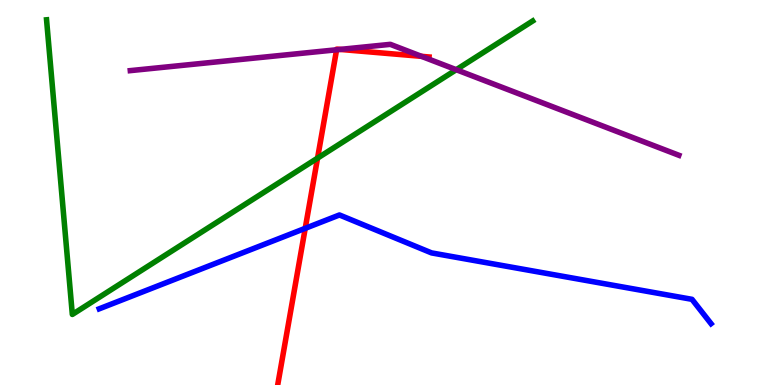[{'lines': ['blue', 'red'], 'intersections': [{'x': 3.94, 'y': 4.07}]}, {'lines': ['green', 'red'], 'intersections': [{'x': 4.1, 'y': 5.89}]}, {'lines': ['purple', 'red'], 'intersections': [{'x': 4.34, 'y': 8.71}, {'x': 4.39, 'y': 8.72}, {'x': 5.44, 'y': 8.54}]}, {'lines': ['blue', 'green'], 'intersections': []}, {'lines': ['blue', 'purple'], 'intersections': []}, {'lines': ['green', 'purple'], 'intersections': [{'x': 5.89, 'y': 8.19}]}]